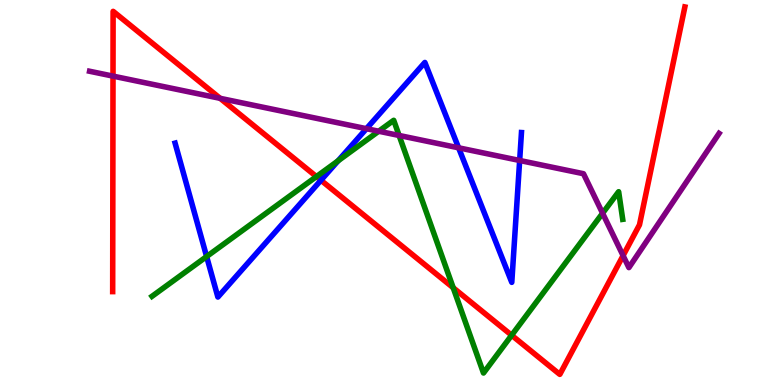[{'lines': ['blue', 'red'], 'intersections': [{'x': 4.14, 'y': 5.32}]}, {'lines': ['green', 'red'], 'intersections': [{'x': 4.08, 'y': 5.41}, {'x': 5.85, 'y': 2.53}, {'x': 6.6, 'y': 1.29}]}, {'lines': ['purple', 'red'], 'intersections': [{'x': 1.46, 'y': 8.02}, {'x': 2.84, 'y': 7.45}, {'x': 8.04, 'y': 3.36}]}, {'lines': ['blue', 'green'], 'intersections': [{'x': 2.67, 'y': 3.34}, {'x': 4.36, 'y': 5.82}]}, {'lines': ['blue', 'purple'], 'intersections': [{'x': 4.73, 'y': 6.66}, {'x': 5.92, 'y': 6.16}, {'x': 6.71, 'y': 5.83}]}, {'lines': ['green', 'purple'], 'intersections': [{'x': 4.89, 'y': 6.59}, {'x': 5.15, 'y': 6.48}, {'x': 7.78, 'y': 4.46}]}]